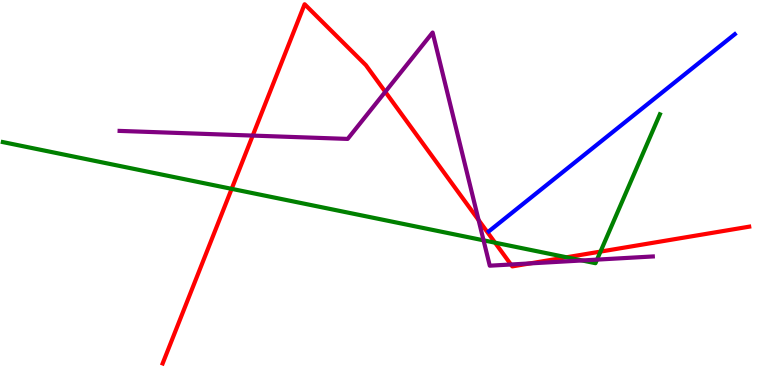[{'lines': ['blue', 'red'], 'intersections': []}, {'lines': ['green', 'red'], 'intersections': [{'x': 2.99, 'y': 5.09}, {'x': 6.39, 'y': 3.7}, {'x': 7.31, 'y': 3.32}, {'x': 7.75, 'y': 3.47}]}, {'lines': ['purple', 'red'], 'intersections': [{'x': 3.26, 'y': 6.48}, {'x': 4.97, 'y': 7.62}, {'x': 6.18, 'y': 4.28}, {'x': 6.59, 'y': 3.13}, {'x': 6.84, 'y': 3.16}]}, {'lines': ['blue', 'green'], 'intersections': []}, {'lines': ['blue', 'purple'], 'intersections': []}, {'lines': ['green', 'purple'], 'intersections': [{'x': 6.24, 'y': 3.76}, {'x': 7.51, 'y': 3.23}, {'x': 7.7, 'y': 3.26}]}]